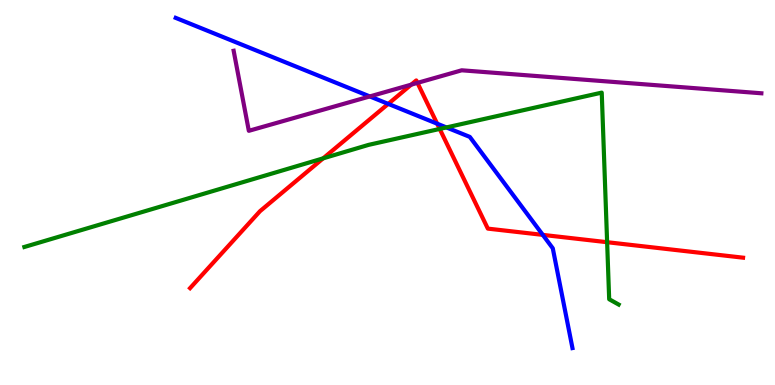[{'lines': ['blue', 'red'], 'intersections': [{'x': 5.01, 'y': 7.3}, {'x': 5.64, 'y': 6.79}, {'x': 7.0, 'y': 3.9}]}, {'lines': ['green', 'red'], 'intersections': [{'x': 4.17, 'y': 5.89}, {'x': 5.67, 'y': 6.65}, {'x': 7.83, 'y': 3.71}]}, {'lines': ['purple', 'red'], 'intersections': [{'x': 5.31, 'y': 7.8}, {'x': 5.39, 'y': 7.85}]}, {'lines': ['blue', 'green'], 'intersections': [{'x': 5.76, 'y': 6.69}]}, {'lines': ['blue', 'purple'], 'intersections': [{'x': 4.77, 'y': 7.5}]}, {'lines': ['green', 'purple'], 'intersections': []}]